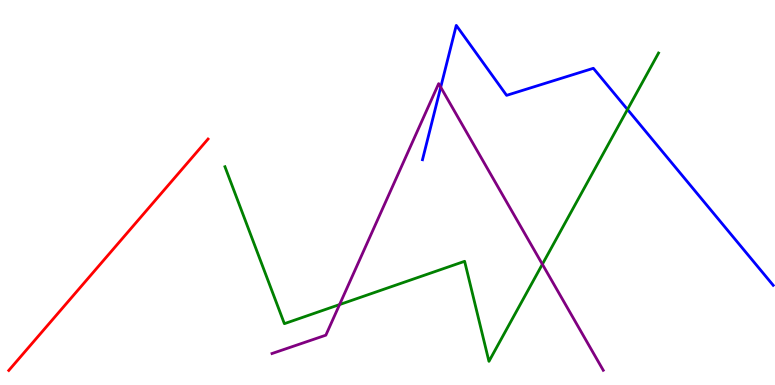[{'lines': ['blue', 'red'], 'intersections': []}, {'lines': ['green', 'red'], 'intersections': []}, {'lines': ['purple', 'red'], 'intersections': []}, {'lines': ['blue', 'green'], 'intersections': [{'x': 8.1, 'y': 7.16}]}, {'lines': ['blue', 'purple'], 'intersections': [{'x': 5.69, 'y': 7.73}]}, {'lines': ['green', 'purple'], 'intersections': [{'x': 4.38, 'y': 2.09}, {'x': 7.0, 'y': 3.14}]}]